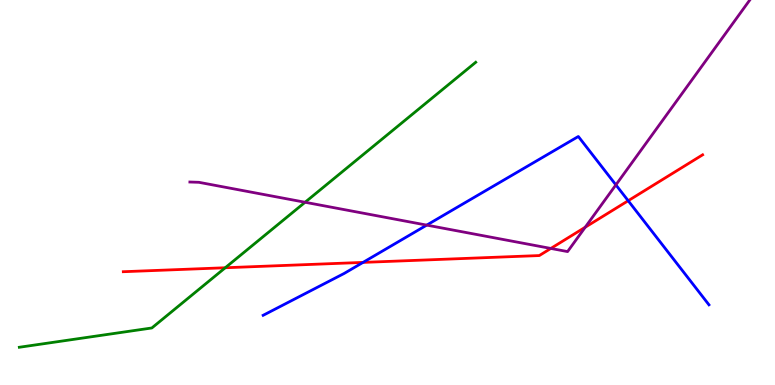[{'lines': ['blue', 'red'], 'intersections': [{'x': 4.68, 'y': 3.18}, {'x': 8.11, 'y': 4.79}]}, {'lines': ['green', 'red'], 'intersections': [{'x': 2.91, 'y': 3.05}]}, {'lines': ['purple', 'red'], 'intersections': [{'x': 7.11, 'y': 3.55}, {'x': 7.55, 'y': 4.1}]}, {'lines': ['blue', 'green'], 'intersections': []}, {'lines': ['blue', 'purple'], 'intersections': [{'x': 5.51, 'y': 4.15}, {'x': 7.95, 'y': 5.2}]}, {'lines': ['green', 'purple'], 'intersections': [{'x': 3.94, 'y': 4.75}]}]